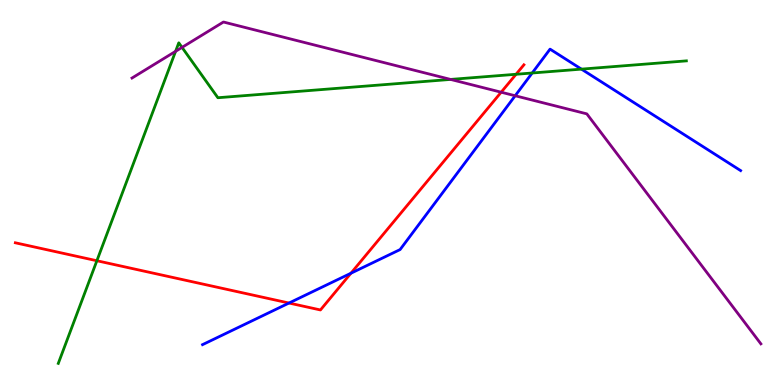[{'lines': ['blue', 'red'], 'intersections': [{'x': 3.73, 'y': 2.13}, {'x': 4.53, 'y': 2.9}]}, {'lines': ['green', 'red'], 'intersections': [{'x': 1.25, 'y': 3.23}, {'x': 6.66, 'y': 8.07}]}, {'lines': ['purple', 'red'], 'intersections': [{'x': 6.47, 'y': 7.6}]}, {'lines': ['blue', 'green'], 'intersections': [{'x': 6.87, 'y': 8.1}, {'x': 7.5, 'y': 8.2}]}, {'lines': ['blue', 'purple'], 'intersections': [{'x': 6.65, 'y': 7.51}]}, {'lines': ['green', 'purple'], 'intersections': [{'x': 2.27, 'y': 8.67}, {'x': 2.35, 'y': 8.77}, {'x': 5.81, 'y': 7.94}]}]